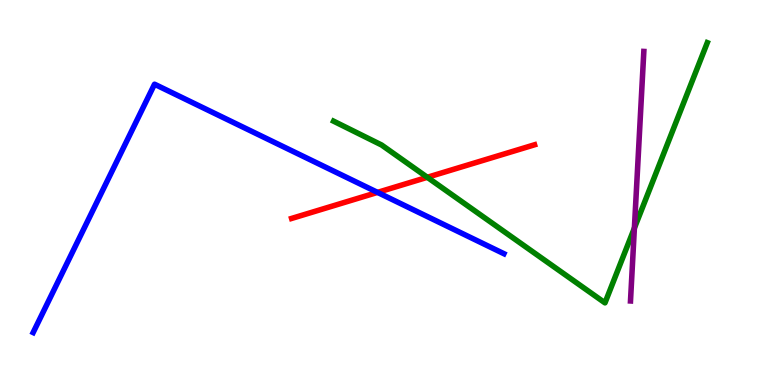[{'lines': ['blue', 'red'], 'intersections': [{'x': 4.87, 'y': 5.0}]}, {'lines': ['green', 'red'], 'intersections': [{'x': 5.51, 'y': 5.39}]}, {'lines': ['purple', 'red'], 'intersections': []}, {'lines': ['blue', 'green'], 'intersections': []}, {'lines': ['blue', 'purple'], 'intersections': []}, {'lines': ['green', 'purple'], 'intersections': [{'x': 8.19, 'y': 4.08}]}]